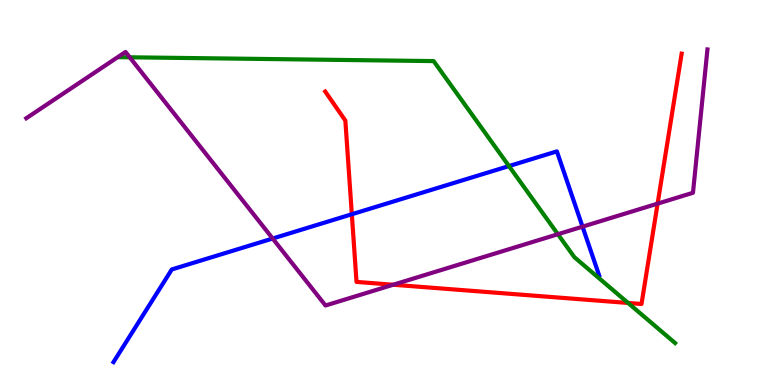[{'lines': ['blue', 'red'], 'intersections': [{'x': 4.54, 'y': 4.44}]}, {'lines': ['green', 'red'], 'intersections': [{'x': 8.1, 'y': 2.13}]}, {'lines': ['purple', 'red'], 'intersections': [{'x': 5.07, 'y': 2.6}, {'x': 8.49, 'y': 4.71}]}, {'lines': ['blue', 'green'], 'intersections': [{'x': 6.57, 'y': 5.69}]}, {'lines': ['blue', 'purple'], 'intersections': [{'x': 3.52, 'y': 3.8}, {'x': 7.52, 'y': 4.11}]}, {'lines': ['green', 'purple'], 'intersections': [{'x': 1.67, 'y': 8.51}, {'x': 7.2, 'y': 3.92}]}]